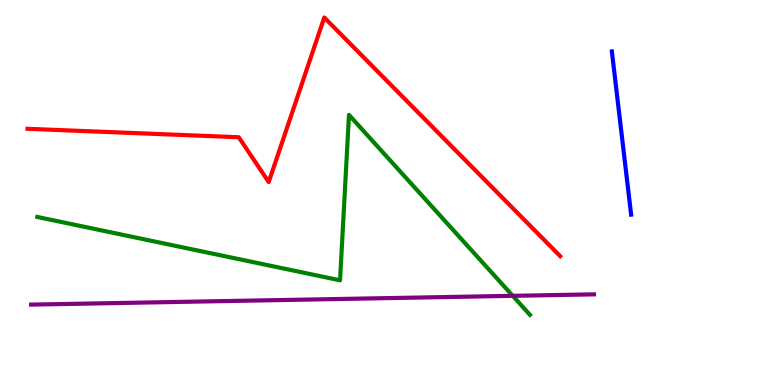[{'lines': ['blue', 'red'], 'intersections': []}, {'lines': ['green', 'red'], 'intersections': []}, {'lines': ['purple', 'red'], 'intersections': []}, {'lines': ['blue', 'green'], 'intersections': []}, {'lines': ['blue', 'purple'], 'intersections': []}, {'lines': ['green', 'purple'], 'intersections': [{'x': 6.62, 'y': 2.32}]}]